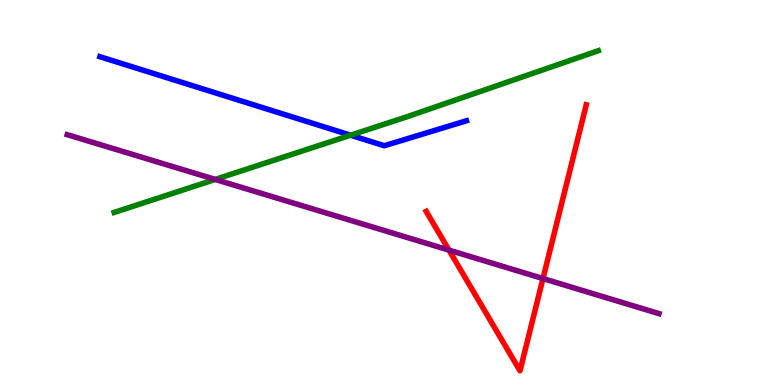[{'lines': ['blue', 'red'], 'intersections': []}, {'lines': ['green', 'red'], 'intersections': []}, {'lines': ['purple', 'red'], 'intersections': [{'x': 5.79, 'y': 3.5}, {'x': 7.01, 'y': 2.77}]}, {'lines': ['blue', 'green'], 'intersections': [{'x': 4.52, 'y': 6.49}]}, {'lines': ['blue', 'purple'], 'intersections': []}, {'lines': ['green', 'purple'], 'intersections': [{'x': 2.78, 'y': 5.34}]}]